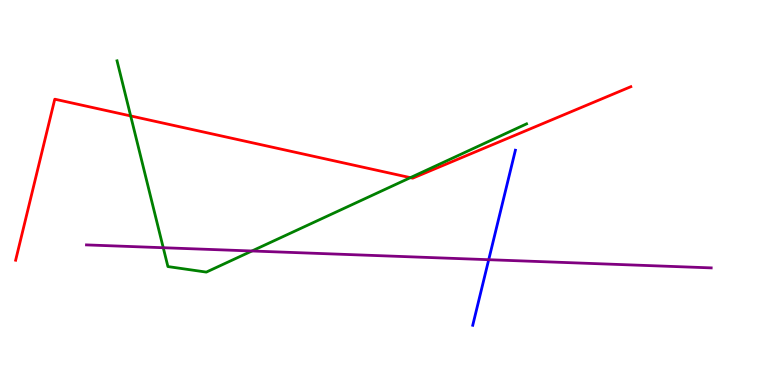[{'lines': ['blue', 'red'], 'intersections': []}, {'lines': ['green', 'red'], 'intersections': [{'x': 1.69, 'y': 6.99}, {'x': 5.29, 'y': 5.39}]}, {'lines': ['purple', 'red'], 'intersections': []}, {'lines': ['blue', 'green'], 'intersections': []}, {'lines': ['blue', 'purple'], 'intersections': [{'x': 6.31, 'y': 3.25}]}, {'lines': ['green', 'purple'], 'intersections': [{'x': 2.11, 'y': 3.57}, {'x': 3.25, 'y': 3.48}]}]